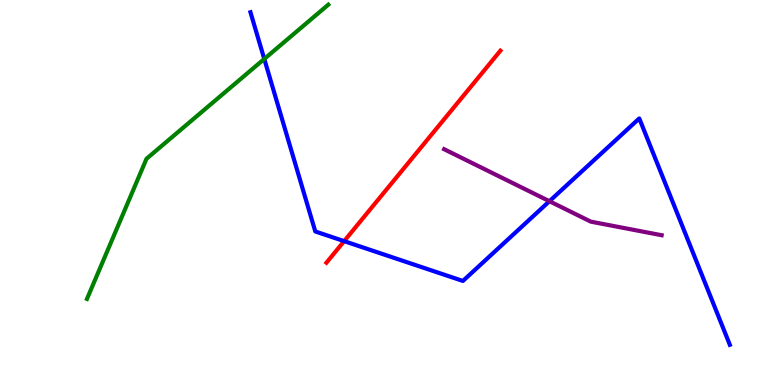[{'lines': ['blue', 'red'], 'intersections': [{'x': 4.44, 'y': 3.74}]}, {'lines': ['green', 'red'], 'intersections': []}, {'lines': ['purple', 'red'], 'intersections': []}, {'lines': ['blue', 'green'], 'intersections': [{'x': 3.41, 'y': 8.47}]}, {'lines': ['blue', 'purple'], 'intersections': [{'x': 7.09, 'y': 4.77}]}, {'lines': ['green', 'purple'], 'intersections': []}]